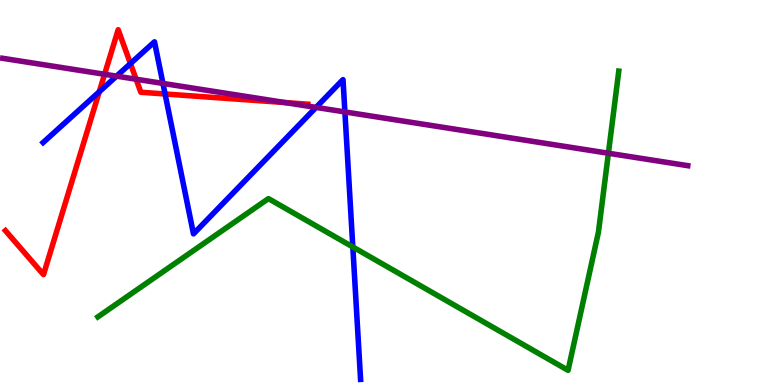[{'lines': ['blue', 'red'], 'intersections': [{'x': 1.28, 'y': 7.62}, {'x': 1.68, 'y': 8.35}, {'x': 2.13, 'y': 7.56}]}, {'lines': ['green', 'red'], 'intersections': []}, {'lines': ['purple', 'red'], 'intersections': [{'x': 1.35, 'y': 8.07}, {'x': 1.76, 'y': 7.94}, {'x': 3.68, 'y': 7.34}]}, {'lines': ['blue', 'green'], 'intersections': [{'x': 4.55, 'y': 3.59}]}, {'lines': ['blue', 'purple'], 'intersections': [{'x': 1.5, 'y': 8.02}, {'x': 2.1, 'y': 7.83}, {'x': 4.08, 'y': 7.21}, {'x': 4.45, 'y': 7.09}]}, {'lines': ['green', 'purple'], 'intersections': [{'x': 7.85, 'y': 6.02}]}]